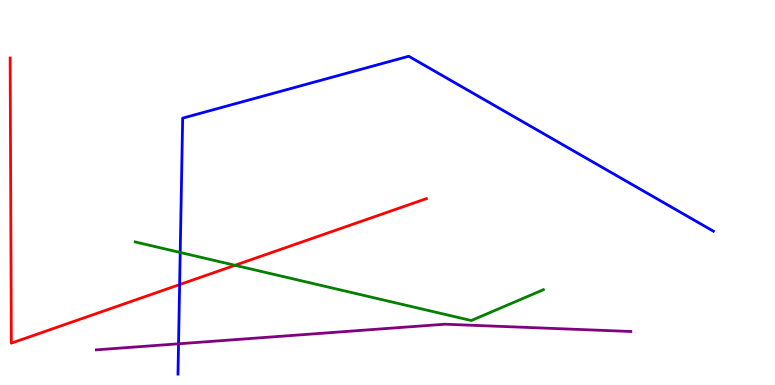[{'lines': ['blue', 'red'], 'intersections': [{'x': 2.32, 'y': 2.61}]}, {'lines': ['green', 'red'], 'intersections': [{'x': 3.03, 'y': 3.11}]}, {'lines': ['purple', 'red'], 'intersections': []}, {'lines': ['blue', 'green'], 'intersections': [{'x': 2.33, 'y': 3.44}]}, {'lines': ['blue', 'purple'], 'intersections': [{'x': 2.3, 'y': 1.07}]}, {'lines': ['green', 'purple'], 'intersections': []}]